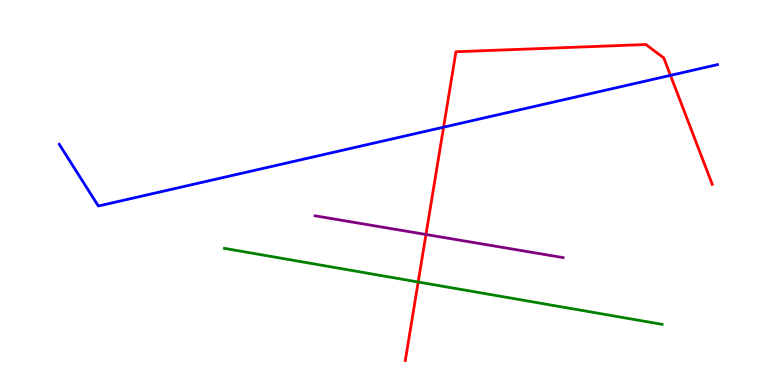[{'lines': ['blue', 'red'], 'intersections': [{'x': 5.72, 'y': 6.7}, {'x': 8.65, 'y': 8.04}]}, {'lines': ['green', 'red'], 'intersections': [{'x': 5.4, 'y': 2.68}]}, {'lines': ['purple', 'red'], 'intersections': [{'x': 5.5, 'y': 3.91}]}, {'lines': ['blue', 'green'], 'intersections': []}, {'lines': ['blue', 'purple'], 'intersections': []}, {'lines': ['green', 'purple'], 'intersections': []}]